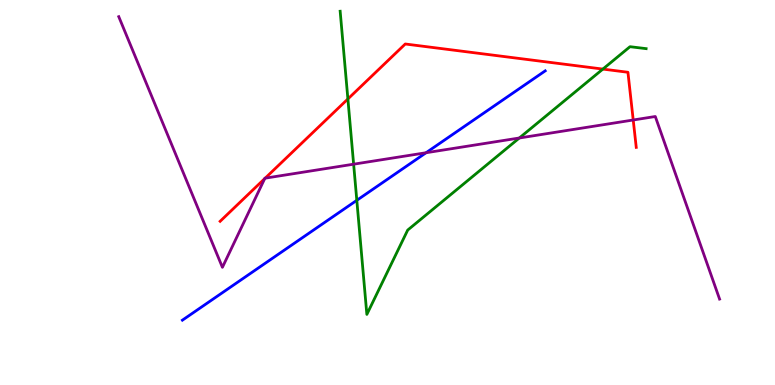[{'lines': ['blue', 'red'], 'intersections': []}, {'lines': ['green', 'red'], 'intersections': [{'x': 4.49, 'y': 7.43}, {'x': 7.78, 'y': 8.21}]}, {'lines': ['purple', 'red'], 'intersections': [{'x': 3.42, 'y': 5.36}, {'x': 3.42, 'y': 5.37}, {'x': 8.17, 'y': 6.88}]}, {'lines': ['blue', 'green'], 'intersections': [{'x': 4.6, 'y': 4.8}]}, {'lines': ['blue', 'purple'], 'intersections': [{'x': 5.5, 'y': 6.03}]}, {'lines': ['green', 'purple'], 'intersections': [{'x': 4.56, 'y': 5.74}, {'x': 6.7, 'y': 6.42}]}]